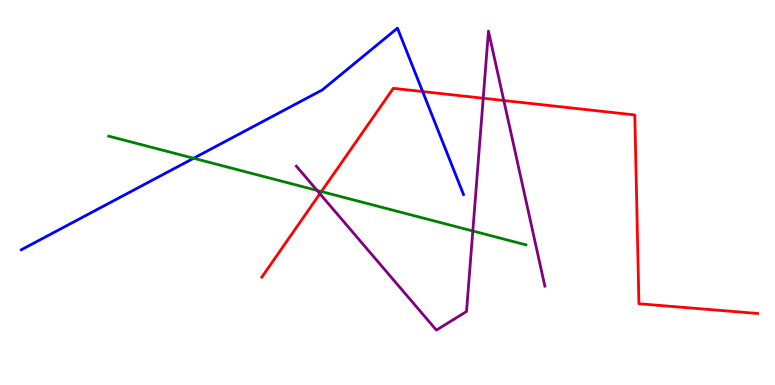[{'lines': ['blue', 'red'], 'intersections': [{'x': 5.45, 'y': 7.62}]}, {'lines': ['green', 'red'], 'intersections': [{'x': 4.15, 'y': 5.02}]}, {'lines': ['purple', 'red'], 'intersections': [{'x': 4.13, 'y': 4.97}, {'x': 6.23, 'y': 7.45}, {'x': 6.5, 'y': 7.39}]}, {'lines': ['blue', 'green'], 'intersections': [{'x': 2.5, 'y': 5.89}]}, {'lines': ['blue', 'purple'], 'intersections': []}, {'lines': ['green', 'purple'], 'intersections': [{'x': 4.09, 'y': 5.05}, {'x': 6.1, 'y': 4.0}]}]